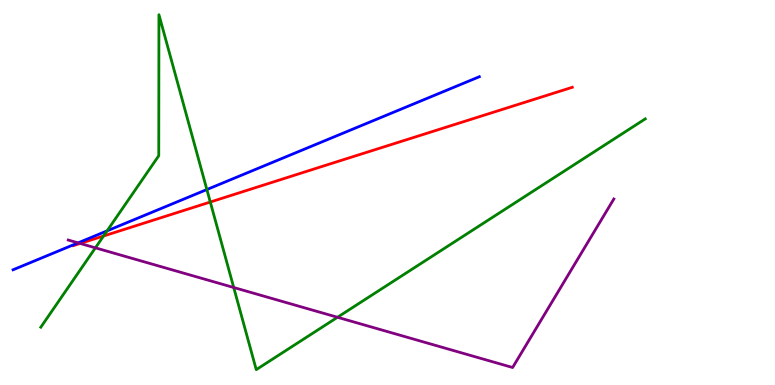[{'lines': ['blue', 'red'], 'intersections': []}, {'lines': ['green', 'red'], 'intersections': [{'x': 1.34, 'y': 3.87}, {'x': 2.71, 'y': 4.75}]}, {'lines': ['purple', 'red'], 'intersections': [{'x': 1.03, 'y': 3.68}]}, {'lines': ['blue', 'green'], 'intersections': [{'x': 1.38, 'y': 4.0}, {'x': 2.67, 'y': 5.08}]}, {'lines': ['blue', 'purple'], 'intersections': [{'x': 1.01, 'y': 3.69}]}, {'lines': ['green', 'purple'], 'intersections': [{'x': 1.23, 'y': 3.56}, {'x': 3.02, 'y': 2.53}, {'x': 4.35, 'y': 1.76}]}]